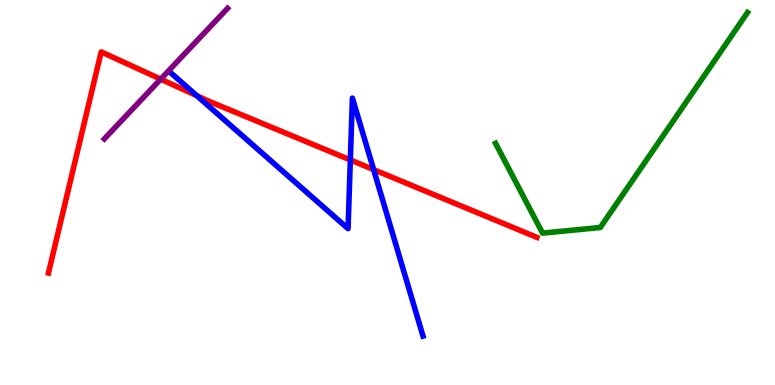[{'lines': ['blue', 'red'], 'intersections': [{'x': 2.54, 'y': 7.51}, {'x': 4.52, 'y': 5.85}, {'x': 4.82, 'y': 5.59}]}, {'lines': ['green', 'red'], 'intersections': []}, {'lines': ['purple', 'red'], 'intersections': [{'x': 2.07, 'y': 7.94}]}, {'lines': ['blue', 'green'], 'intersections': []}, {'lines': ['blue', 'purple'], 'intersections': []}, {'lines': ['green', 'purple'], 'intersections': []}]